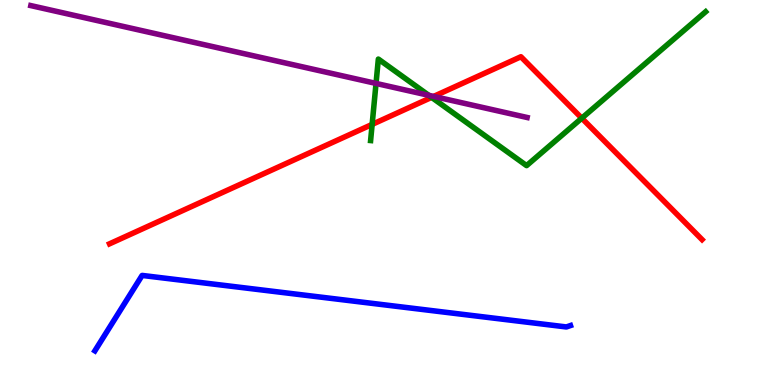[{'lines': ['blue', 'red'], 'intersections': []}, {'lines': ['green', 'red'], 'intersections': [{'x': 4.8, 'y': 6.77}, {'x': 5.57, 'y': 7.47}, {'x': 7.51, 'y': 6.93}]}, {'lines': ['purple', 'red'], 'intersections': [{'x': 5.6, 'y': 7.5}]}, {'lines': ['blue', 'green'], 'intersections': []}, {'lines': ['blue', 'purple'], 'intersections': []}, {'lines': ['green', 'purple'], 'intersections': [{'x': 4.85, 'y': 7.83}, {'x': 5.53, 'y': 7.52}]}]